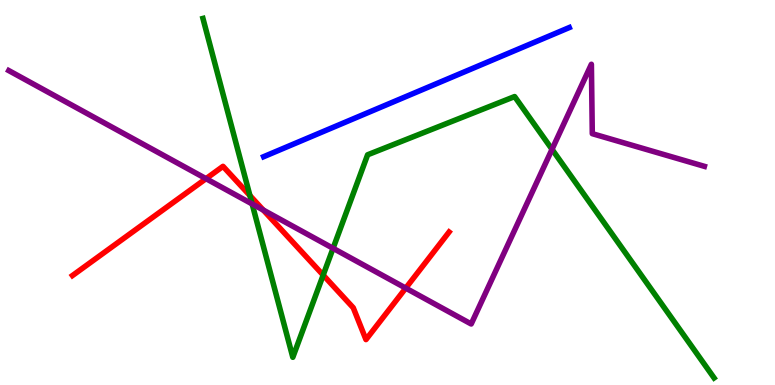[{'lines': ['blue', 'red'], 'intersections': []}, {'lines': ['green', 'red'], 'intersections': [{'x': 3.22, 'y': 4.92}, {'x': 4.17, 'y': 2.85}]}, {'lines': ['purple', 'red'], 'intersections': [{'x': 2.66, 'y': 5.36}, {'x': 3.4, 'y': 4.54}, {'x': 5.24, 'y': 2.52}]}, {'lines': ['blue', 'green'], 'intersections': []}, {'lines': ['blue', 'purple'], 'intersections': []}, {'lines': ['green', 'purple'], 'intersections': [{'x': 3.25, 'y': 4.7}, {'x': 4.3, 'y': 3.55}, {'x': 7.12, 'y': 6.12}]}]